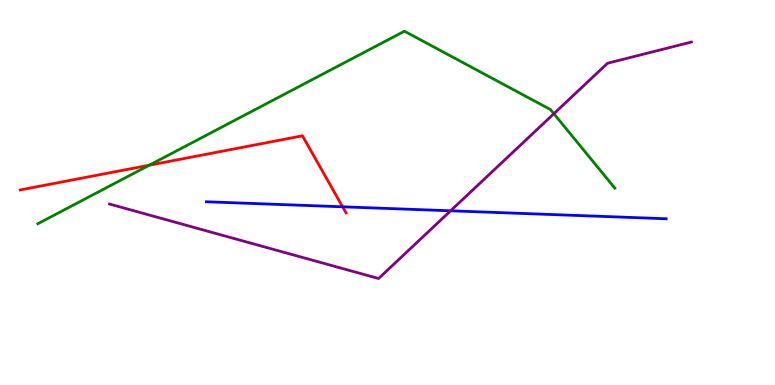[{'lines': ['blue', 'red'], 'intersections': [{'x': 4.42, 'y': 4.63}]}, {'lines': ['green', 'red'], 'intersections': [{'x': 1.93, 'y': 5.71}]}, {'lines': ['purple', 'red'], 'intersections': []}, {'lines': ['blue', 'green'], 'intersections': []}, {'lines': ['blue', 'purple'], 'intersections': [{'x': 5.81, 'y': 4.52}]}, {'lines': ['green', 'purple'], 'intersections': [{'x': 7.15, 'y': 7.05}]}]